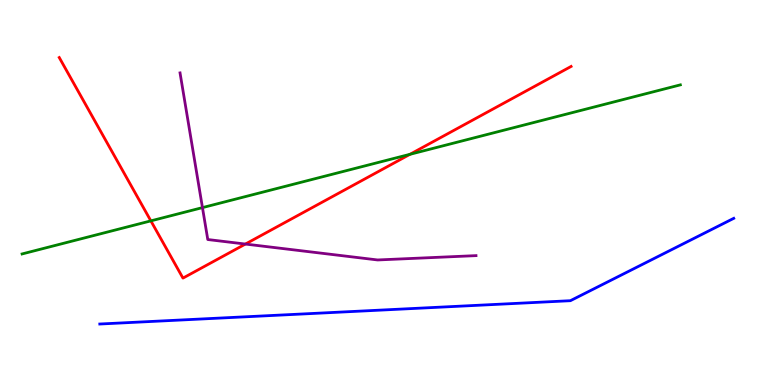[{'lines': ['blue', 'red'], 'intersections': []}, {'lines': ['green', 'red'], 'intersections': [{'x': 1.95, 'y': 4.26}, {'x': 5.29, 'y': 5.99}]}, {'lines': ['purple', 'red'], 'intersections': [{'x': 3.17, 'y': 3.66}]}, {'lines': ['blue', 'green'], 'intersections': []}, {'lines': ['blue', 'purple'], 'intersections': []}, {'lines': ['green', 'purple'], 'intersections': [{'x': 2.61, 'y': 4.61}]}]